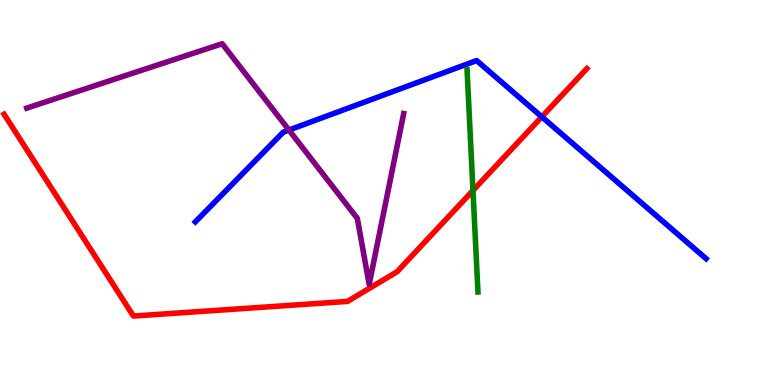[{'lines': ['blue', 'red'], 'intersections': [{'x': 6.99, 'y': 6.97}]}, {'lines': ['green', 'red'], 'intersections': [{'x': 6.1, 'y': 5.05}]}, {'lines': ['purple', 'red'], 'intersections': []}, {'lines': ['blue', 'green'], 'intersections': []}, {'lines': ['blue', 'purple'], 'intersections': [{'x': 3.73, 'y': 6.62}]}, {'lines': ['green', 'purple'], 'intersections': []}]